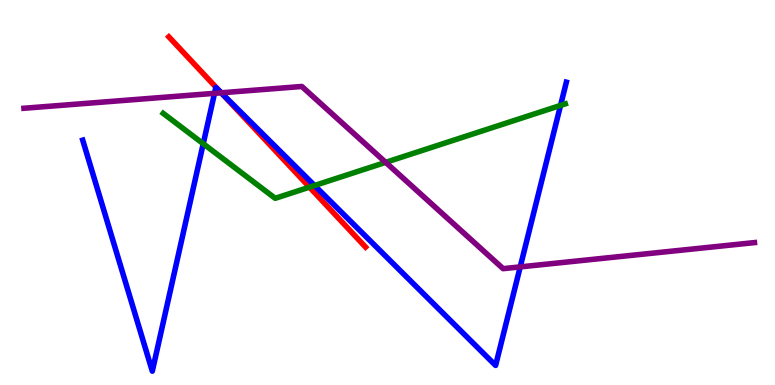[{'lines': ['blue', 'red'], 'intersections': [{'x': 2.84, 'y': 7.62}]}, {'lines': ['green', 'red'], 'intersections': [{'x': 3.99, 'y': 5.14}]}, {'lines': ['purple', 'red'], 'intersections': [{'x': 2.85, 'y': 7.59}]}, {'lines': ['blue', 'green'], 'intersections': [{'x': 2.62, 'y': 6.27}, {'x': 4.06, 'y': 5.18}, {'x': 7.23, 'y': 7.26}]}, {'lines': ['blue', 'purple'], 'intersections': [{'x': 2.77, 'y': 7.58}, {'x': 2.85, 'y': 7.59}, {'x': 6.71, 'y': 3.07}]}, {'lines': ['green', 'purple'], 'intersections': [{'x': 4.98, 'y': 5.78}]}]